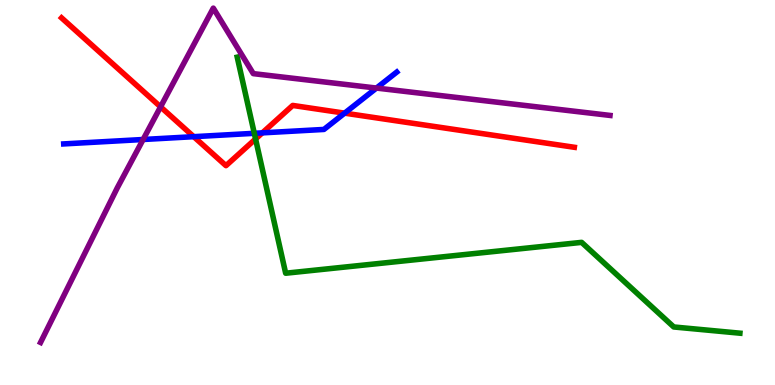[{'lines': ['blue', 'red'], 'intersections': [{'x': 2.5, 'y': 6.45}, {'x': 3.38, 'y': 6.55}, {'x': 4.45, 'y': 7.06}]}, {'lines': ['green', 'red'], 'intersections': [{'x': 3.3, 'y': 6.39}]}, {'lines': ['purple', 'red'], 'intersections': [{'x': 2.07, 'y': 7.22}]}, {'lines': ['blue', 'green'], 'intersections': [{'x': 3.28, 'y': 6.54}]}, {'lines': ['blue', 'purple'], 'intersections': [{'x': 1.85, 'y': 6.38}, {'x': 4.86, 'y': 7.71}]}, {'lines': ['green', 'purple'], 'intersections': []}]